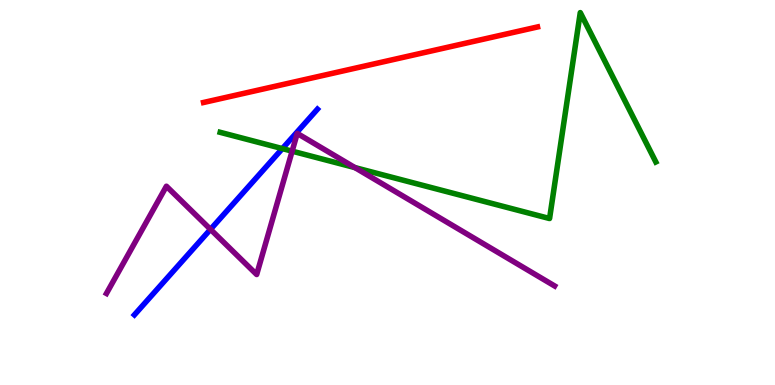[{'lines': ['blue', 'red'], 'intersections': []}, {'lines': ['green', 'red'], 'intersections': []}, {'lines': ['purple', 'red'], 'intersections': []}, {'lines': ['blue', 'green'], 'intersections': [{'x': 3.64, 'y': 6.14}]}, {'lines': ['blue', 'purple'], 'intersections': [{'x': 2.72, 'y': 4.04}]}, {'lines': ['green', 'purple'], 'intersections': [{'x': 3.77, 'y': 6.07}, {'x': 4.58, 'y': 5.65}]}]